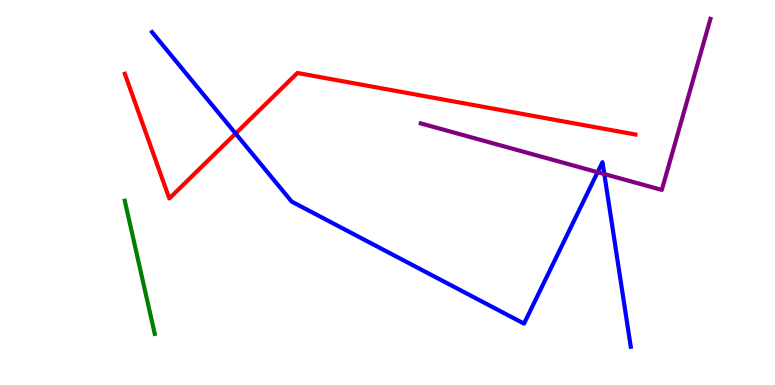[{'lines': ['blue', 'red'], 'intersections': [{'x': 3.04, 'y': 6.53}]}, {'lines': ['green', 'red'], 'intersections': []}, {'lines': ['purple', 'red'], 'intersections': []}, {'lines': ['blue', 'green'], 'intersections': []}, {'lines': ['blue', 'purple'], 'intersections': [{'x': 7.71, 'y': 5.53}, {'x': 7.8, 'y': 5.48}]}, {'lines': ['green', 'purple'], 'intersections': []}]